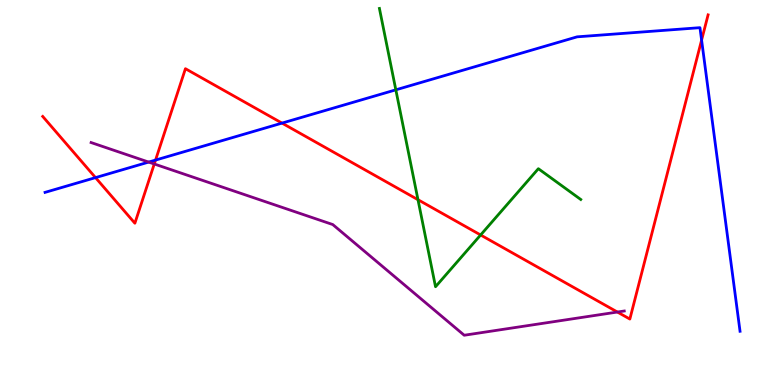[{'lines': ['blue', 'red'], 'intersections': [{'x': 1.23, 'y': 5.39}, {'x': 2.01, 'y': 5.84}, {'x': 3.64, 'y': 6.8}, {'x': 9.05, 'y': 8.96}]}, {'lines': ['green', 'red'], 'intersections': [{'x': 5.39, 'y': 4.81}, {'x': 6.2, 'y': 3.9}]}, {'lines': ['purple', 'red'], 'intersections': [{'x': 1.99, 'y': 5.74}, {'x': 7.97, 'y': 1.9}]}, {'lines': ['blue', 'green'], 'intersections': [{'x': 5.11, 'y': 7.67}]}, {'lines': ['blue', 'purple'], 'intersections': [{'x': 1.92, 'y': 5.79}]}, {'lines': ['green', 'purple'], 'intersections': []}]